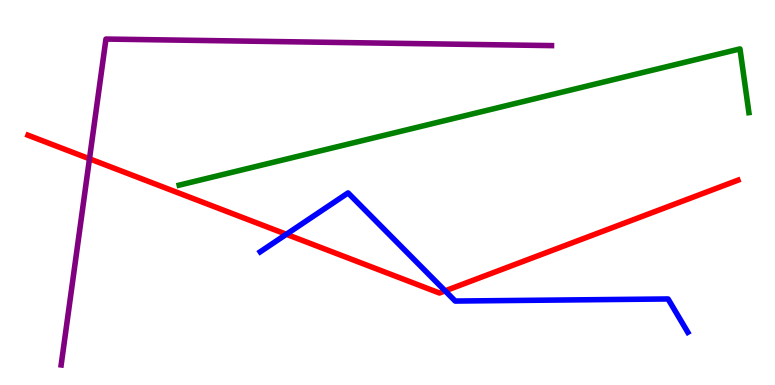[{'lines': ['blue', 'red'], 'intersections': [{'x': 3.69, 'y': 3.91}, {'x': 5.74, 'y': 2.45}]}, {'lines': ['green', 'red'], 'intersections': []}, {'lines': ['purple', 'red'], 'intersections': [{'x': 1.15, 'y': 5.88}]}, {'lines': ['blue', 'green'], 'intersections': []}, {'lines': ['blue', 'purple'], 'intersections': []}, {'lines': ['green', 'purple'], 'intersections': []}]